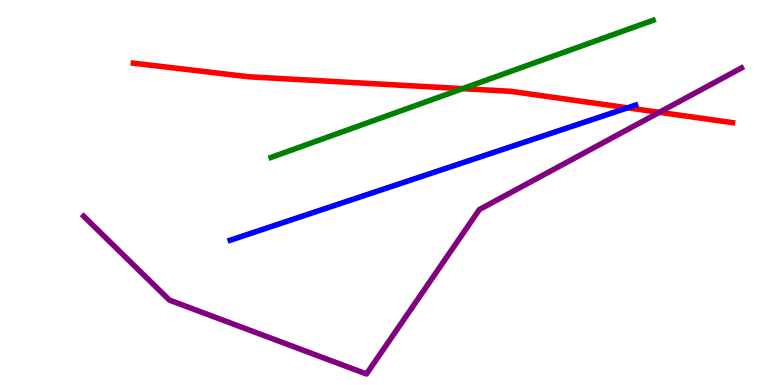[{'lines': ['blue', 'red'], 'intersections': [{'x': 8.1, 'y': 7.2}]}, {'lines': ['green', 'red'], 'intersections': [{'x': 5.97, 'y': 7.7}]}, {'lines': ['purple', 'red'], 'intersections': [{'x': 8.51, 'y': 7.08}]}, {'lines': ['blue', 'green'], 'intersections': []}, {'lines': ['blue', 'purple'], 'intersections': []}, {'lines': ['green', 'purple'], 'intersections': []}]